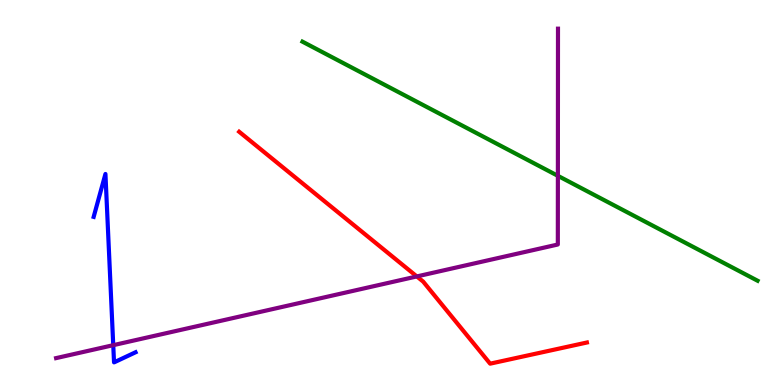[{'lines': ['blue', 'red'], 'intersections': []}, {'lines': ['green', 'red'], 'intersections': []}, {'lines': ['purple', 'red'], 'intersections': [{'x': 5.38, 'y': 2.82}]}, {'lines': ['blue', 'green'], 'intersections': []}, {'lines': ['blue', 'purple'], 'intersections': [{'x': 1.46, 'y': 1.03}]}, {'lines': ['green', 'purple'], 'intersections': [{'x': 7.2, 'y': 5.43}]}]